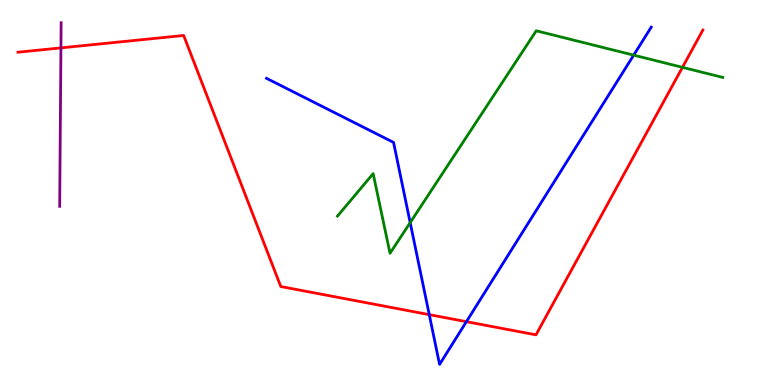[{'lines': ['blue', 'red'], 'intersections': [{'x': 5.54, 'y': 1.83}, {'x': 6.02, 'y': 1.64}]}, {'lines': ['green', 'red'], 'intersections': [{'x': 8.81, 'y': 8.25}]}, {'lines': ['purple', 'red'], 'intersections': [{'x': 0.786, 'y': 8.76}]}, {'lines': ['blue', 'green'], 'intersections': [{'x': 5.29, 'y': 4.22}, {'x': 8.18, 'y': 8.57}]}, {'lines': ['blue', 'purple'], 'intersections': []}, {'lines': ['green', 'purple'], 'intersections': []}]